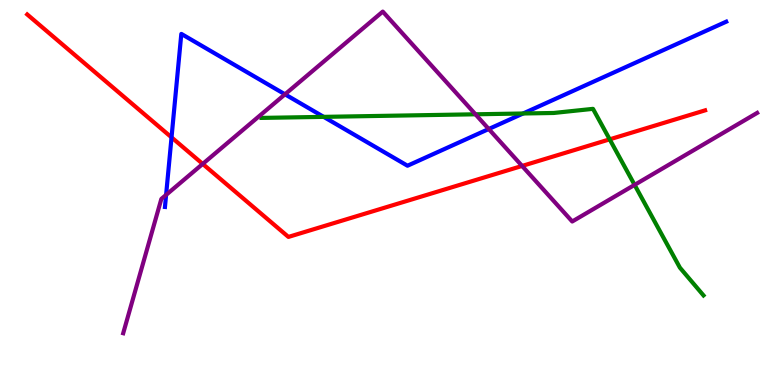[{'lines': ['blue', 'red'], 'intersections': [{'x': 2.21, 'y': 6.43}]}, {'lines': ['green', 'red'], 'intersections': [{'x': 7.87, 'y': 6.38}]}, {'lines': ['purple', 'red'], 'intersections': [{'x': 2.62, 'y': 5.74}, {'x': 6.74, 'y': 5.69}]}, {'lines': ['blue', 'green'], 'intersections': [{'x': 4.18, 'y': 6.96}, {'x': 6.75, 'y': 7.05}]}, {'lines': ['blue', 'purple'], 'intersections': [{'x': 2.14, 'y': 4.94}, {'x': 3.68, 'y': 7.55}, {'x': 6.31, 'y': 6.65}]}, {'lines': ['green', 'purple'], 'intersections': [{'x': 6.14, 'y': 7.03}, {'x': 8.19, 'y': 5.2}]}]